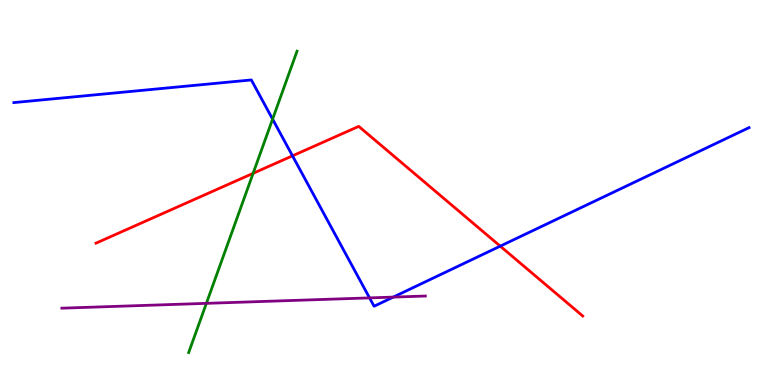[{'lines': ['blue', 'red'], 'intersections': [{'x': 3.77, 'y': 5.95}, {'x': 6.45, 'y': 3.61}]}, {'lines': ['green', 'red'], 'intersections': [{'x': 3.27, 'y': 5.5}]}, {'lines': ['purple', 'red'], 'intersections': []}, {'lines': ['blue', 'green'], 'intersections': [{'x': 3.52, 'y': 6.91}]}, {'lines': ['blue', 'purple'], 'intersections': [{'x': 4.77, 'y': 2.26}, {'x': 5.07, 'y': 2.28}]}, {'lines': ['green', 'purple'], 'intersections': [{'x': 2.66, 'y': 2.12}]}]